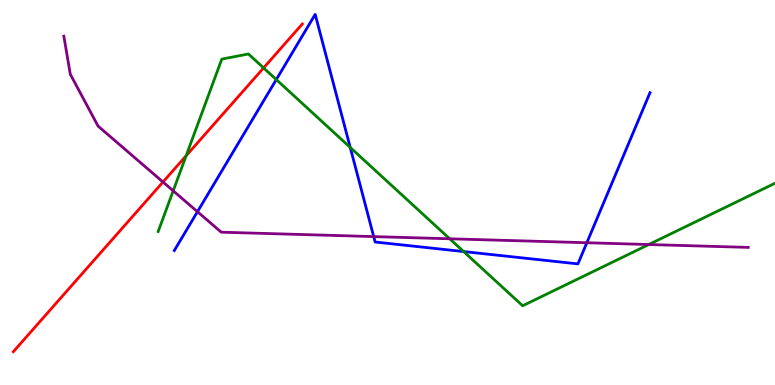[{'lines': ['blue', 'red'], 'intersections': []}, {'lines': ['green', 'red'], 'intersections': [{'x': 2.4, 'y': 5.95}, {'x': 3.4, 'y': 8.24}]}, {'lines': ['purple', 'red'], 'intersections': [{'x': 2.1, 'y': 5.27}]}, {'lines': ['blue', 'green'], 'intersections': [{'x': 3.57, 'y': 7.93}, {'x': 4.52, 'y': 6.17}, {'x': 5.98, 'y': 3.47}]}, {'lines': ['blue', 'purple'], 'intersections': [{'x': 2.55, 'y': 4.5}, {'x': 4.82, 'y': 3.85}, {'x': 7.57, 'y': 3.7}]}, {'lines': ['green', 'purple'], 'intersections': [{'x': 2.23, 'y': 5.04}, {'x': 5.8, 'y': 3.8}, {'x': 8.37, 'y': 3.65}]}]